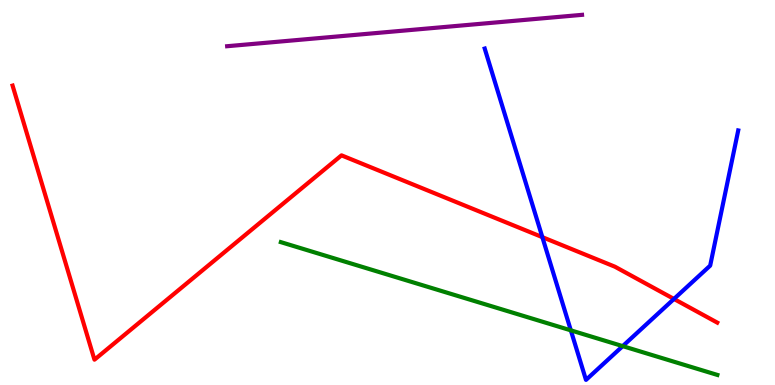[{'lines': ['blue', 'red'], 'intersections': [{'x': 7.0, 'y': 3.84}, {'x': 8.7, 'y': 2.23}]}, {'lines': ['green', 'red'], 'intersections': []}, {'lines': ['purple', 'red'], 'intersections': []}, {'lines': ['blue', 'green'], 'intersections': [{'x': 7.37, 'y': 1.42}, {'x': 8.03, 'y': 1.01}]}, {'lines': ['blue', 'purple'], 'intersections': []}, {'lines': ['green', 'purple'], 'intersections': []}]